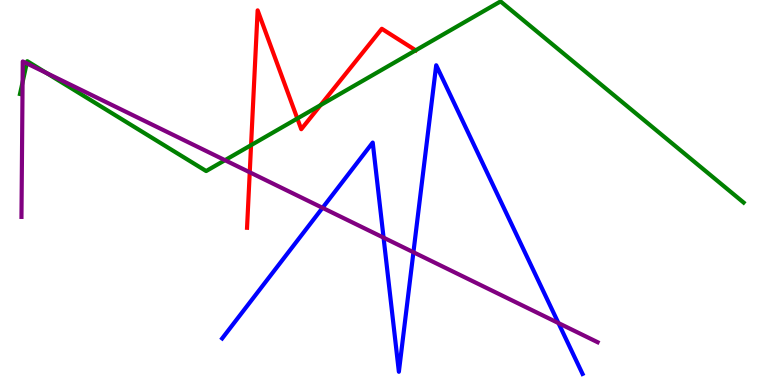[{'lines': ['blue', 'red'], 'intersections': []}, {'lines': ['green', 'red'], 'intersections': [{'x': 3.24, 'y': 6.23}, {'x': 3.84, 'y': 6.92}, {'x': 4.14, 'y': 7.27}]}, {'lines': ['purple', 'red'], 'intersections': [{'x': 3.22, 'y': 5.52}]}, {'lines': ['blue', 'green'], 'intersections': []}, {'lines': ['blue', 'purple'], 'intersections': [{'x': 4.16, 'y': 4.6}, {'x': 4.95, 'y': 3.83}, {'x': 5.33, 'y': 3.45}, {'x': 7.21, 'y': 1.61}]}, {'lines': ['green', 'purple'], 'intersections': [{'x': 0.291, 'y': 7.87}, {'x': 0.345, 'y': 8.35}, {'x': 0.6, 'y': 8.1}, {'x': 2.9, 'y': 5.84}]}]